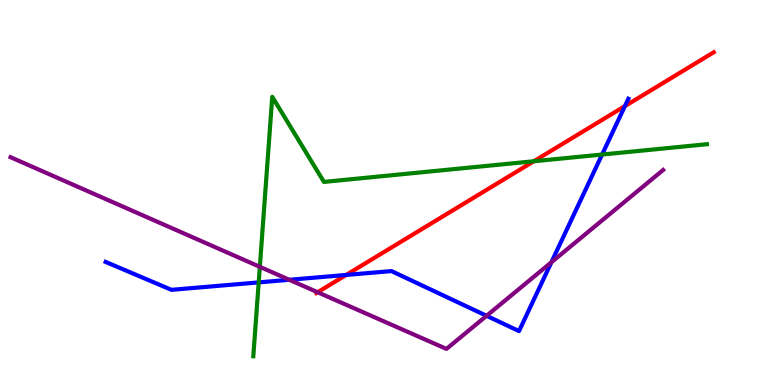[{'lines': ['blue', 'red'], 'intersections': [{'x': 4.47, 'y': 2.86}, {'x': 8.06, 'y': 7.24}]}, {'lines': ['green', 'red'], 'intersections': [{'x': 6.89, 'y': 5.81}]}, {'lines': ['purple', 'red'], 'intersections': [{'x': 4.1, 'y': 2.41}]}, {'lines': ['blue', 'green'], 'intersections': [{'x': 3.34, 'y': 2.66}, {'x': 7.77, 'y': 5.99}]}, {'lines': ['blue', 'purple'], 'intersections': [{'x': 3.73, 'y': 2.73}, {'x': 6.28, 'y': 1.8}, {'x': 7.11, 'y': 3.19}]}, {'lines': ['green', 'purple'], 'intersections': [{'x': 3.35, 'y': 3.07}]}]